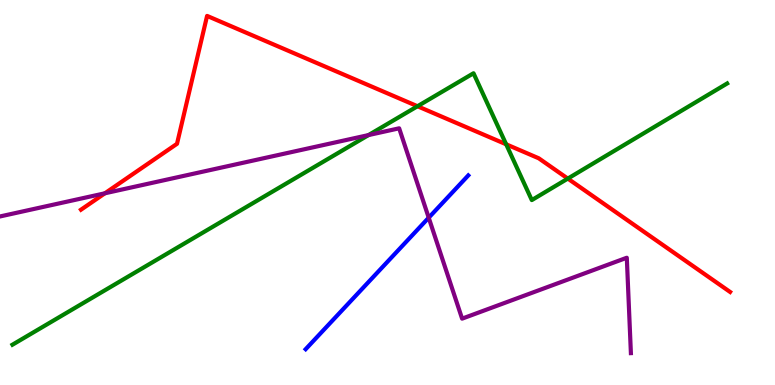[{'lines': ['blue', 'red'], 'intersections': []}, {'lines': ['green', 'red'], 'intersections': [{'x': 5.39, 'y': 7.24}, {'x': 6.53, 'y': 6.25}, {'x': 7.33, 'y': 5.36}]}, {'lines': ['purple', 'red'], 'intersections': [{'x': 1.35, 'y': 4.98}]}, {'lines': ['blue', 'green'], 'intersections': []}, {'lines': ['blue', 'purple'], 'intersections': [{'x': 5.53, 'y': 4.35}]}, {'lines': ['green', 'purple'], 'intersections': [{'x': 4.76, 'y': 6.49}]}]